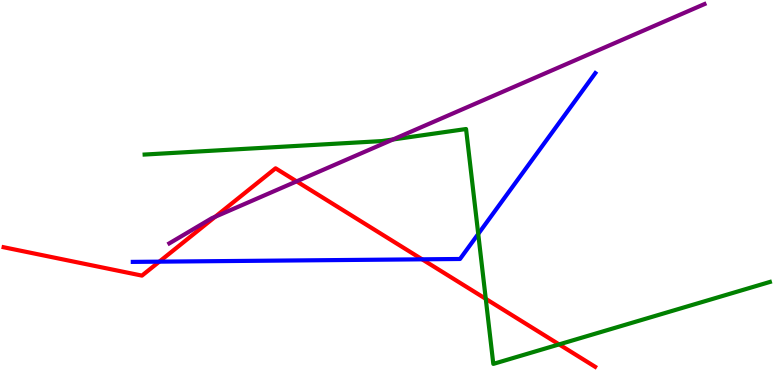[{'lines': ['blue', 'red'], 'intersections': [{'x': 2.06, 'y': 3.2}, {'x': 5.45, 'y': 3.26}]}, {'lines': ['green', 'red'], 'intersections': [{'x': 6.27, 'y': 2.24}, {'x': 7.21, 'y': 1.05}]}, {'lines': ['purple', 'red'], 'intersections': [{'x': 2.78, 'y': 4.37}, {'x': 3.83, 'y': 5.29}]}, {'lines': ['blue', 'green'], 'intersections': [{'x': 6.17, 'y': 3.92}]}, {'lines': ['blue', 'purple'], 'intersections': []}, {'lines': ['green', 'purple'], 'intersections': [{'x': 5.07, 'y': 6.38}]}]